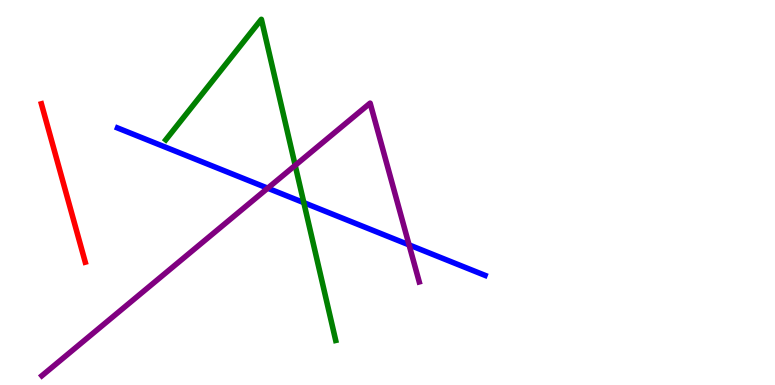[{'lines': ['blue', 'red'], 'intersections': []}, {'lines': ['green', 'red'], 'intersections': []}, {'lines': ['purple', 'red'], 'intersections': []}, {'lines': ['blue', 'green'], 'intersections': [{'x': 3.92, 'y': 4.74}]}, {'lines': ['blue', 'purple'], 'intersections': [{'x': 3.45, 'y': 5.11}, {'x': 5.28, 'y': 3.64}]}, {'lines': ['green', 'purple'], 'intersections': [{'x': 3.81, 'y': 5.7}]}]